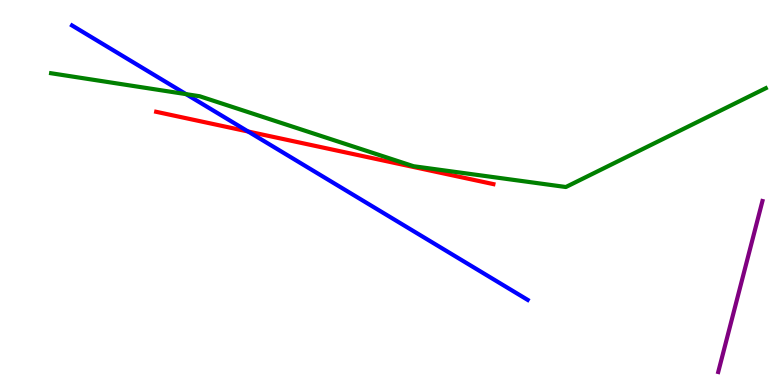[{'lines': ['blue', 'red'], 'intersections': [{'x': 3.2, 'y': 6.58}]}, {'lines': ['green', 'red'], 'intersections': []}, {'lines': ['purple', 'red'], 'intersections': []}, {'lines': ['blue', 'green'], 'intersections': [{'x': 2.4, 'y': 7.55}]}, {'lines': ['blue', 'purple'], 'intersections': []}, {'lines': ['green', 'purple'], 'intersections': []}]